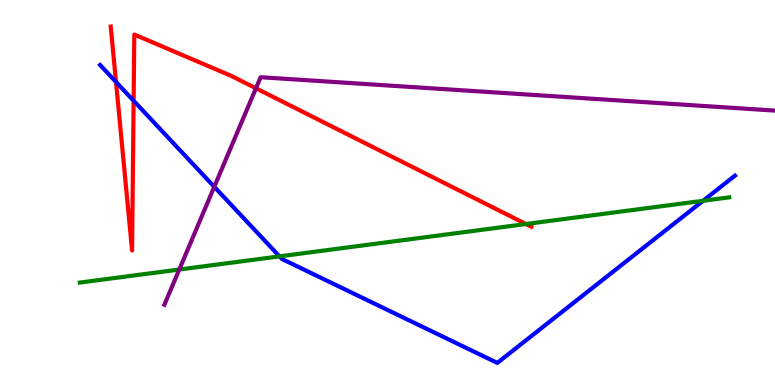[{'lines': ['blue', 'red'], 'intersections': [{'x': 1.5, 'y': 7.87}, {'x': 1.72, 'y': 7.38}]}, {'lines': ['green', 'red'], 'intersections': [{'x': 6.79, 'y': 4.18}]}, {'lines': ['purple', 'red'], 'intersections': [{'x': 3.3, 'y': 7.71}]}, {'lines': ['blue', 'green'], 'intersections': [{'x': 3.61, 'y': 3.34}, {'x': 9.07, 'y': 4.78}]}, {'lines': ['blue', 'purple'], 'intersections': [{'x': 2.76, 'y': 5.15}]}, {'lines': ['green', 'purple'], 'intersections': [{'x': 2.31, 'y': 3.0}]}]